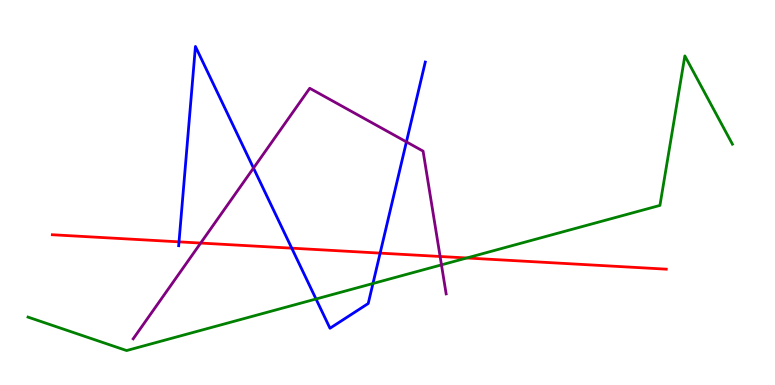[{'lines': ['blue', 'red'], 'intersections': [{'x': 2.31, 'y': 3.72}, {'x': 3.76, 'y': 3.55}, {'x': 4.9, 'y': 3.43}]}, {'lines': ['green', 'red'], 'intersections': [{'x': 6.02, 'y': 3.3}]}, {'lines': ['purple', 'red'], 'intersections': [{'x': 2.59, 'y': 3.69}, {'x': 5.68, 'y': 3.34}]}, {'lines': ['blue', 'green'], 'intersections': [{'x': 4.08, 'y': 2.23}, {'x': 4.81, 'y': 2.64}]}, {'lines': ['blue', 'purple'], 'intersections': [{'x': 3.27, 'y': 5.63}, {'x': 5.24, 'y': 6.31}]}, {'lines': ['green', 'purple'], 'intersections': [{'x': 5.7, 'y': 3.12}]}]